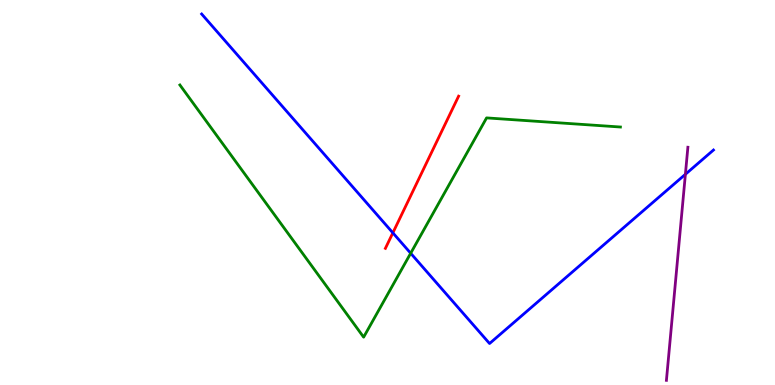[{'lines': ['blue', 'red'], 'intersections': [{'x': 5.07, 'y': 3.95}]}, {'lines': ['green', 'red'], 'intersections': []}, {'lines': ['purple', 'red'], 'intersections': []}, {'lines': ['blue', 'green'], 'intersections': [{'x': 5.3, 'y': 3.42}]}, {'lines': ['blue', 'purple'], 'intersections': [{'x': 8.84, 'y': 5.47}]}, {'lines': ['green', 'purple'], 'intersections': []}]